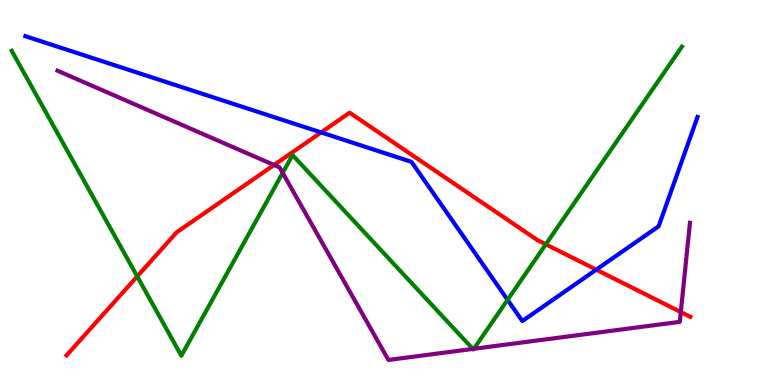[{'lines': ['blue', 'red'], 'intersections': [{'x': 4.14, 'y': 6.56}, {'x': 7.69, 'y': 3.0}]}, {'lines': ['green', 'red'], 'intersections': [{'x': 1.77, 'y': 2.82}, {'x': 7.04, 'y': 3.65}]}, {'lines': ['purple', 'red'], 'intersections': [{'x': 3.54, 'y': 5.71}, {'x': 8.78, 'y': 1.89}]}, {'lines': ['blue', 'green'], 'intersections': [{'x': 6.55, 'y': 2.21}]}, {'lines': ['blue', 'purple'], 'intersections': []}, {'lines': ['green', 'purple'], 'intersections': [{'x': 3.65, 'y': 5.51}, {'x': 6.1, 'y': 0.937}, {'x': 6.11, 'y': 0.941}]}]